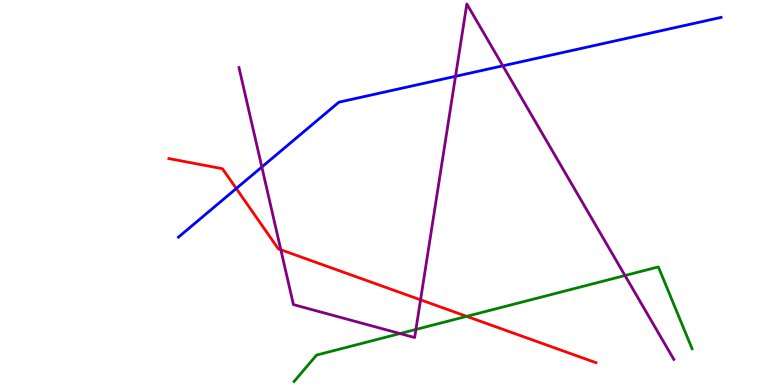[{'lines': ['blue', 'red'], 'intersections': [{'x': 3.05, 'y': 5.1}]}, {'lines': ['green', 'red'], 'intersections': [{'x': 6.02, 'y': 1.78}]}, {'lines': ['purple', 'red'], 'intersections': [{'x': 3.62, 'y': 3.51}, {'x': 5.43, 'y': 2.21}]}, {'lines': ['blue', 'green'], 'intersections': []}, {'lines': ['blue', 'purple'], 'intersections': [{'x': 3.38, 'y': 5.66}, {'x': 5.88, 'y': 8.02}, {'x': 6.49, 'y': 8.29}]}, {'lines': ['green', 'purple'], 'intersections': [{'x': 5.16, 'y': 1.34}, {'x': 5.37, 'y': 1.44}, {'x': 8.06, 'y': 2.84}]}]